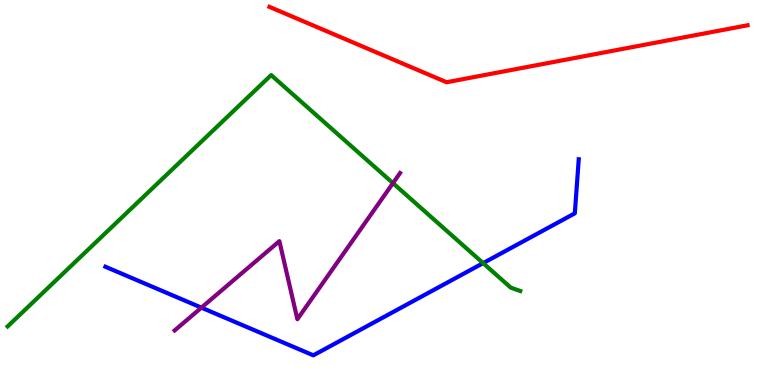[{'lines': ['blue', 'red'], 'intersections': []}, {'lines': ['green', 'red'], 'intersections': []}, {'lines': ['purple', 'red'], 'intersections': []}, {'lines': ['blue', 'green'], 'intersections': [{'x': 6.23, 'y': 3.17}]}, {'lines': ['blue', 'purple'], 'intersections': [{'x': 2.6, 'y': 2.01}]}, {'lines': ['green', 'purple'], 'intersections': [{'x': 5.07, 'y': 5.24}]}]